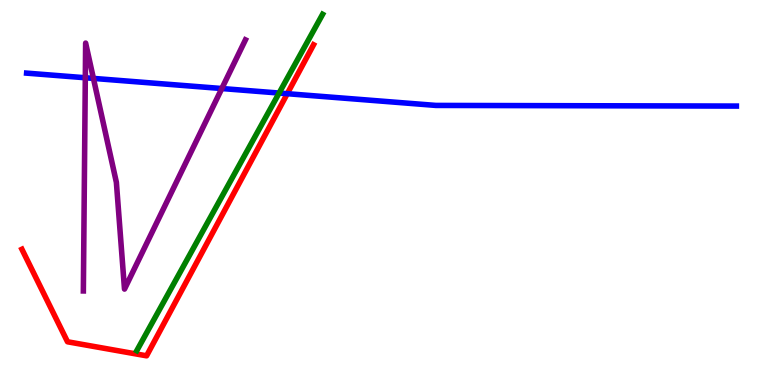[{'lines': ['blue', 'red'], 'intersections': [{'x': 3.71, 'y': 7.57}]}, {'lines': ['green', 'red'], 'intersections': []}, {'lines': ['purple', 'red'], 'intersections': []}, {'lines': ['blue', 'green'], 'intersections': [{'x': 3.6, 'y': 7.58}]}, {'lines': ['blue', 'purple'], 'intersections': [{'x': 1.1, 'y': 7.98}, {'x': 1.21, 'y': 7.96}, {'x': 2.86, 'y': 7.7}]}, {'lines': ['green', 'purple'], 'intersections': []}]